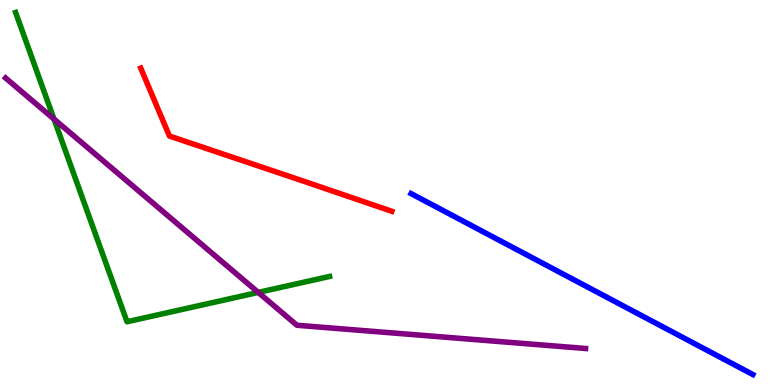[{'lines': ['blue', 'red'], 'intersections': []}, {'lines': ['green', 'red'], 'intersections': []}, {'lines': ['purple', 'red'], 'intersections': []}, {'lines': ['blue', 'green'], 'intersections': []}, {'lines': ['blue', 'purple'], 'intersections': []}, {'lines': ['green', 'purple'], 'intersections': [{'x': 0.697, 'y': 6.91}, {'x': 3.33, 'y': 2.41}]}]